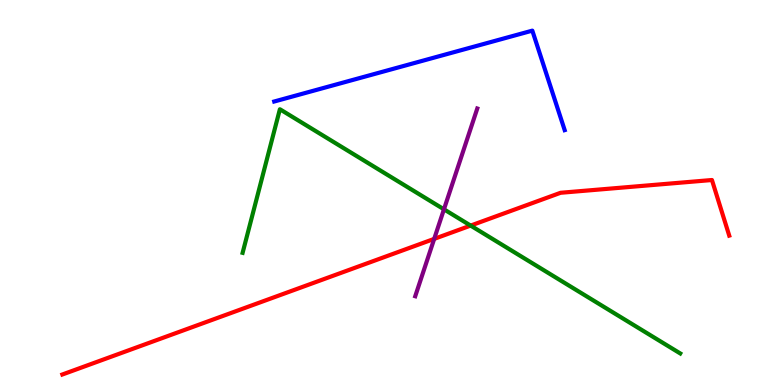[{'lines': ['blue', 'red'], 'intersections': []}, {'lines': ['green', 'red'], 'intersections': [{'x': 6.07, 'y': 4.14}]}, {'lines': ['purple', 'red'], 'intersections': [{'x': 5.6, 'y': 3.8}]}, {'lines': ['blue', 'green'], 'intersections': []}, {'lines': ['blue', 'purple'], 'intersections': []}, {'lines': ['green', 'purple'], 'intersections': [{'x': 5.73, 'y': 4.56}]}]